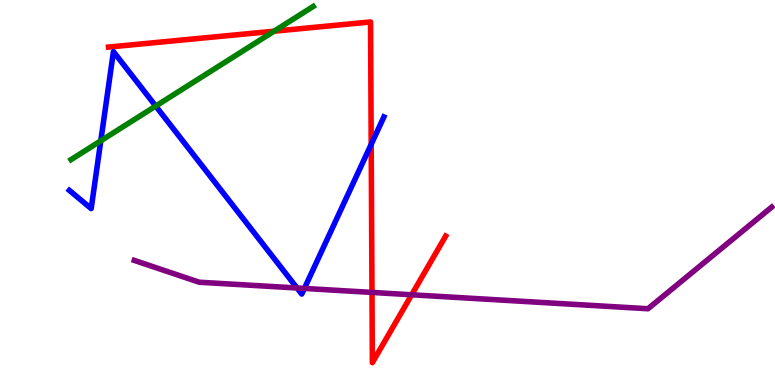[{'lines': ['blue', 'red'], 'intersections': [{'x': 4.79, 'y': 6.25}]}, {'lines': ['green', 'red'], 'intersections': [{'x': 3.54, 'y': 9.19}]}, {'lines': ['purple', 'red'], 'intersections': [{'x': 4.8, 'y': 2.4}, {'x': 5.31, 'y': 2.34}]}, {'lines': ['blue', 'green'], 'intersections': [{'x': 1.3, 'y': 6.34}, {'x': 2.01, 'y': 7.25}]}, {'lines': ['blue', 'purple'], 'intersections': [{'x': 3.83, 'y': 2.52}, {'x': 3.93, 'y': 2.51}]}, {'lines': ['green', 'purple'], 'intersections': []}]